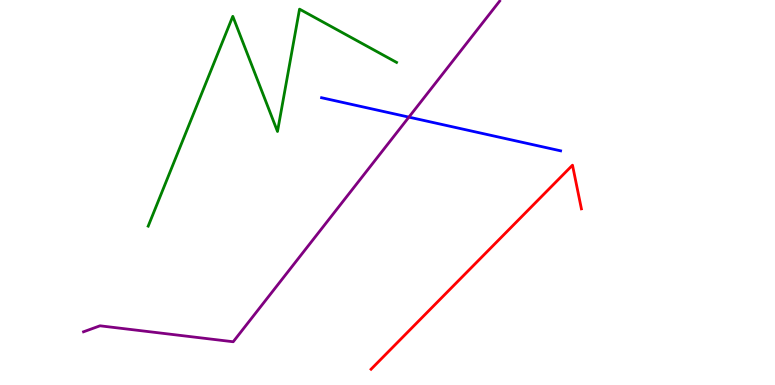[{'lines': ['blue', 'red'], 'intersections': []}, {'lines': ['green', 'red'], 'intersections': []}, {'lines': ['purple', 'red'], 'intersections': []}, {'lines': ['blue', 'green'], 'intersections': []}, {'lines': ['blue', 'purple'], 'intersections': [{'x': 5.28, 'y': 6.96}]}, {'lines': ['green', 'purple'], 'intersections': []}]